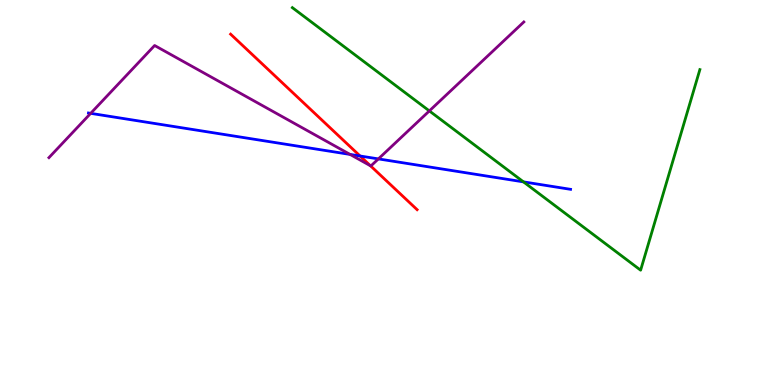[{'lines': ['blue', 'red'], 'intersections': [{'x': 4.65, 'y': 5.95}]}, {'lines': ['green', 'red'], 'intersections': []}, {'lines': ['purple', 'red'], 'intersections': [{'x': 4.78, 'y': 5.69}]}, {'lines': ['blue', 'green'], 'intersections': [{'x': 6.75, 'y': 5.28}]}, {'lines': ['blue', 'purple'], 'intersections': [{'x': 1.17, 'y': 7.06}, {'x': 4.52, 'y': 5.99}, {'x': 4.88, 'y': 5.87}]}, {'lines': ['green', 'purple'], 'intersections': [{'x': 5.54, 'y': 7.12}]}]